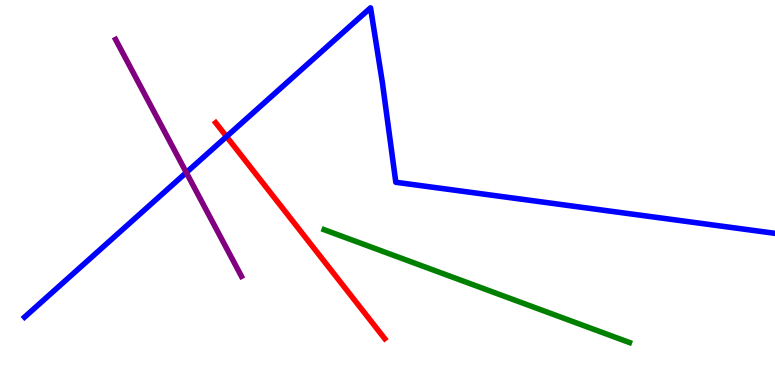[{'lines': ['blue', 'red'], 'intersections': [{'x': 2.92, 'y': 6.45}]}, {'lines': ['green', 'red'], 'intersections': []}, {'lines': ['purple', 'red'], 'intersections': []}, {'lines': ['blue', 'green'], 'intersections': []}, {'lines': ['blue', 'purple'], 'intersections': [{'x': 2.4, 'y': 5.52}]}, {'lines': ['green', 'purple'], 'intersections': []}]